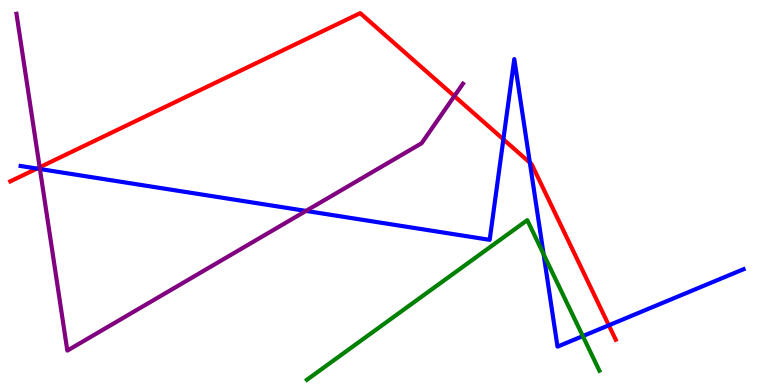[{'lines': ['blue', 'red'], 'intersections': [{'x': 0.477, 'y': 5.62}, {'x': 6.5, 'y': 6.38}, {'x': 6.84, 'y': 5.77}, {'x': 7.86, 'y': 1.55}]}, {'lines': ['green', 'red'], 'intersections': []}, {'lines': ['purple', 'red'], 'intersections': [{'x': 0.512, 'y': 5.66}, {'x': 5.86, 'y': 7.5}]}, {'lines': ['blue', 'green'], 'intersections': [{'x': 7.01, 'y': 3.4}, {'x': 7.52, 'y': 1.27}]}, {'lines': ['blue', 'purple'], 'intersections': [{'x': 0.515, 'y': 5.61}, {'x': 3.95, 'y': 4.52}]}, {'lines': ['green', 'purple'], 'intersections': []}]